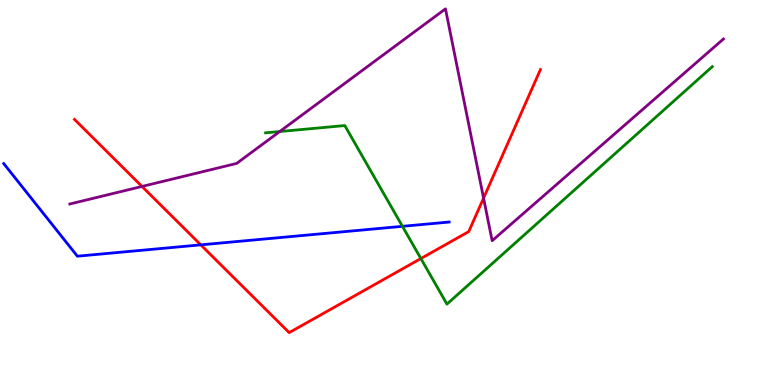[{'lines': ['blue', 'red'], 'intersections': [{'x': 2.59, 'y': 3.64}]}, {'lines': ['green', 'red'], 'intersections': [{'x': 5.43, 'y': 3.28}]}, {'lines': ['purple', 'red'], 'intersections': [{'x': 1.83, 'y': 5.16}, {'x': 6.24, 'y': 4.85}]}, {'lines': ['blue', 'green'], 'intersections': [{'x': 5.19, 'y': 4.12}]}, {'lines': ['blue', 'purple'], 'intersections': []}, {'lines': ['green', 'purple'], 'intersections': [{'x': 3.61, 'y': 6.58}]}]